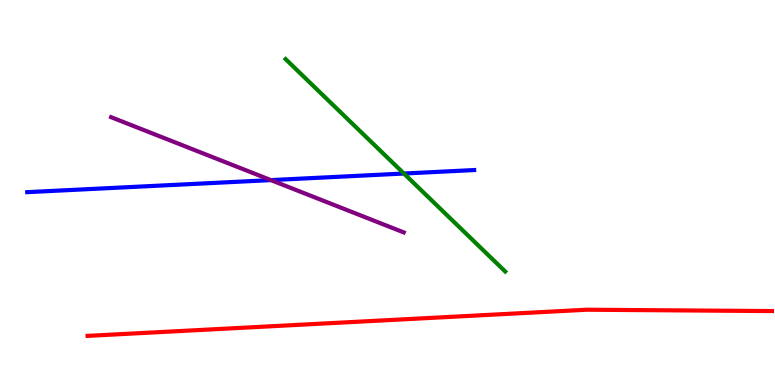[{'lines': ['blue', 'red'], 'intersections': []}, {'lines': ['green', 'red'], 'intersections': []}, {'lines': ['purple', 'red'], 'intersections': []}, {'lines': ['blue', 'green'], 'intersections': [{'x': 5.21, 'y': 5.49}]}, {'lines': ['blue', 'purple'], 'intersections': [{'x': 3.5, 'y': 5.32}]}, {'lines': ['green', 'purple'], 'intersections': []}]